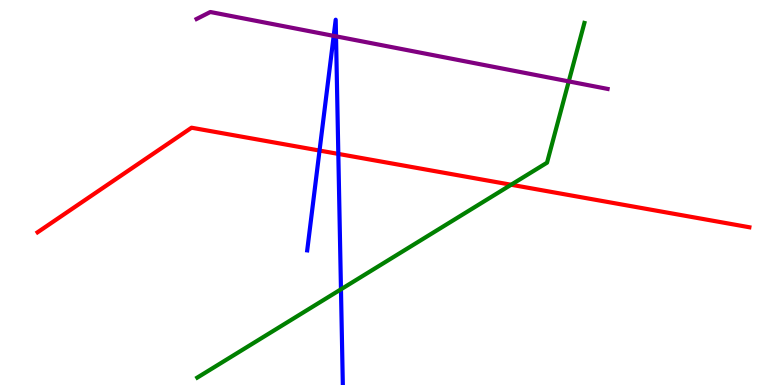[{'lines': ['blue', 'red'], 'intersections': [{'x': 4.12, 'y': 6.09}, {'x': 4.37, 'y': 6.0}]}, {'lines': ['green', 'red'], 'intersections': [{'x': 6.6, 'y': 5.2}]}, {'lines': ['purple', 'red'], 'intersections': []}, {'lines': ['blue', 'green'], 'intersections': [{'x': 4.4, 'y': 2.49}]}, {'lines': ['blue', 'purple'], 'intersections': [{'x': 4.31, 'y': 9.07}, {'x': 4.34, 'y': 9.06}]}, {'lines': ['green', 'purple'], 'intersections': [{'x': 7.34, 'y': 7.89}]}]